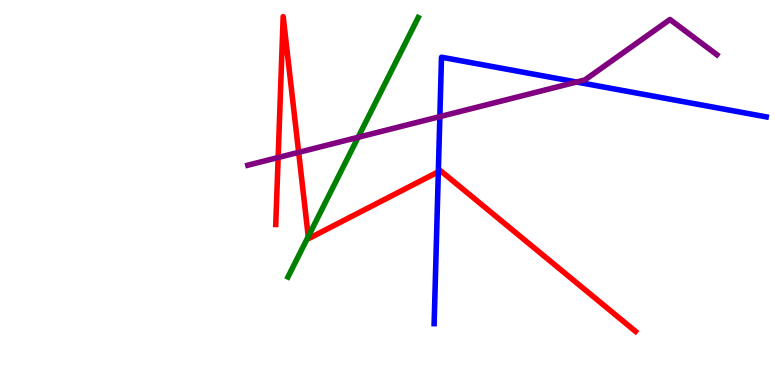[{'lines': ['blue', 'red'], 'intersections': [{'x': 5.66, 'y': 5.54}]}, {'lines': ['green', 'red'], 'intersections': [{'x': 3.98, 'y': 3.86}]}, {'lines': ['purple', 'red'], 'intersections': [{'x': 3.59, 'y': 5.91}, {'x': 3.85, 'y': 6.04}]}, {'lines': ['blue', 'green'], 'intersections': []}, {'lines': ['blue', 'purple'], 'intersections': [{'x': 5.68, 'y': 6.97}, {'x': 7.44, 'y': 7.87}]}, {'lines': ['green', 'purple'], 'intersections': [{'x': 4.62, 'y': 6.43}]}]